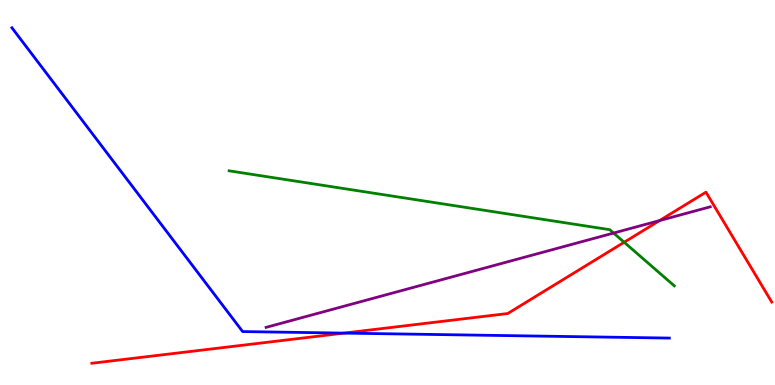[{'lines': ['blue', 'red'], 'intersections': [{'x': 4.44, 'y': 1.35}]}, {'lines': ['green', 'red'], 'intersections': [{'x': 8.05, 'y': 3.71}]}, {'lines': ['purple', 'red'], 'intersections': [{'x': 8.51, 'y': 4.27}]}, {'lines': ['blue', 'green'], 'intersections': []}, {'lines': ['blue', 'purple'], 'intersections': []}, {'lines': ['green', 'purple'], 'intersections': [{'x': 7.92, 'y': 3.95}]}]